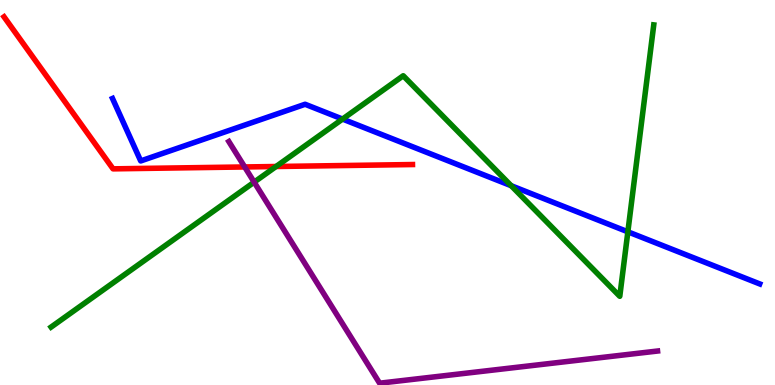[{'lines': ['blue', 'red'], 'intersections': []}, {'lines': ['green', 'red'], 'intersections': [{'x': 3.56, 'y': 5.68}]}, {'lines': ['purple', 'red'], 'intersections': [{'x': 3.16, 'y': 5.66}]}, {'lines': ['blue', 'green'], 'intersections': [{'x': 4.42, 'y': 6.91}, {'x': 6.6, 'y': 5.18}, {'x': 8.1, 'y': 3.98}]}, {'lines': ['blue', 'purple'], 'intersections': []}, {'lines': ['green', 'purple'], 'intersections': [{'x': 3.28, 'y': 5.27}]}]